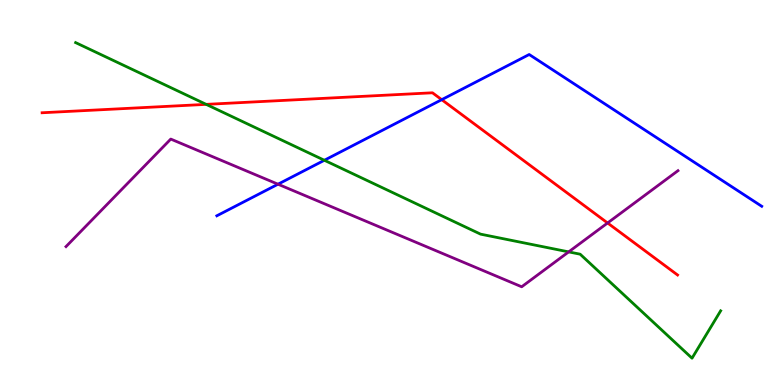[{'lines': ['blue', 'red'], 'intersections': [{'x': 5.7, 'y': 7.41}]}, {'lines': ['green', 'red'], 'intersections': [{'x': 2.66, 'y': 7.29}]}, {'lines': ['purple', 'red'], 'intersections': [{'x': 7.84, 'y': 4.21}]}, {'lines': ['blue', 'green'], 'intersections': [{'x': 4.19, 'y': 5.84}]}, {'lines': ['blue', 'purple'], 'intersections': [{'x': 3.59, 'y': 5.22}]}, {'lines': ['green', 'purple'], 'intersections': [{'x': 7.34, 'y': 3.46}]}]